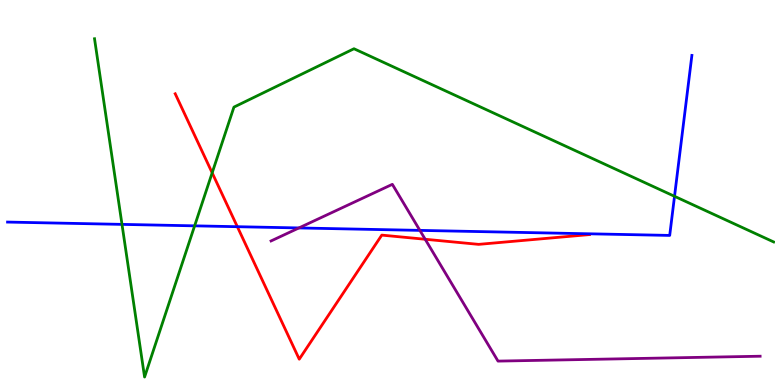[{'lines': ['blue', 'red'], 'intersections': [{'x': 3.06, 'y': 4.11}]}, {'lines': ['green', 'red'], 'intersections': [{'x': 2.74, 'y': 5.51}]}, {'lines': ['purple', 'red'], 'intersections': [{'x': 5.49, 'y': 3.79}]}, {'lines': ['blue', 'green'], 'intersections': [{'x': 1.57, 'y': 4.17}, {'x': 2.51, 'y': 4.13}, {'x': 8.7, 'y': 4.9}]}, {'lines': ['blue', 'purple'], 'intersections': [{'x': 3.86, 'y': 4.08}, {'x': 5.42, 'y': 4.02}]}, {'lines': ['green', 'purple'], 'intersections': []}]